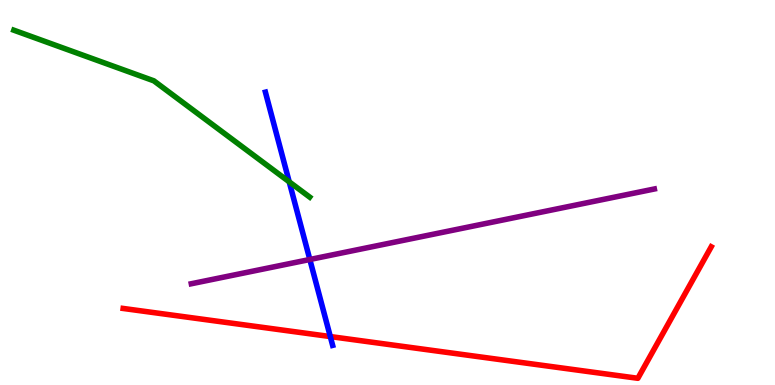[{'lines': ['blue', 'red'], 'intersections': [{'x': 4.26, 'y': 1.26}]}, {'lines': ['green', 'red'], 'intersections': []}, {'lines': ['purple', 'red'], 'intersections': []}, {'lines': ['blue', 'green'], 'intersections': [{'x': 3.73, 'y': 5.28}]}, {'lines': ['blue', 'purple'], 'intersections': [{'x': 4.0, 'y': 3.26}]}, {'lines': ['green', 'purple'], 'intersections': []}]